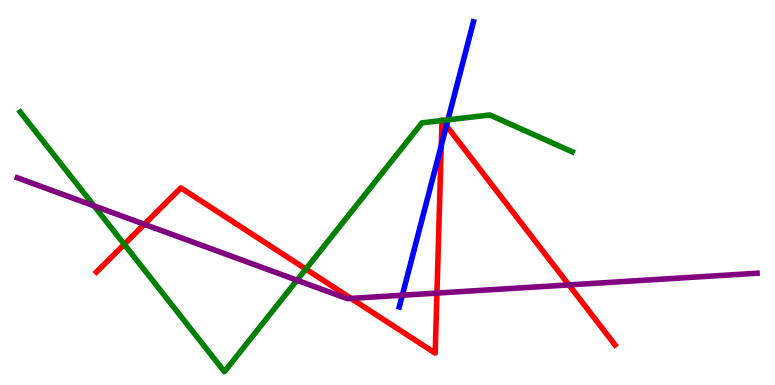[{'lines': ['blue', 'red'], 'intersections': [{'x': 5.69, 'y': 6.22}, {'x': 5.76, 'y': 6.74}]}, {'lines': ['green', 'red'], 'intersections': [{'x': 1.6, 'y': 3.65}, {'x': 3.95, 'y': 3.01}, {'x': 5.7, 'y': 6.87}, {'x': 5.71, 'y': 6.87}]}, {'lines': ['purple', 'red'], 'intersections': [{'x': 1.86, 'y': 4.17}, {'x': 4.53, 'y': 2.25}, {'x': 5.64, 'y': 2.39}, {'x': 7.34, 'y': 2.6}]}, {'lines': ['blue', 'green'], 'intersections': [{'x': 5.78, 'y': 6.89}]}, {'lines': ['blue', 'purple'], 'intersections': [{'x': 5.19, 'y': 2.33}]}, {'lines': ['green', 'purple'], 'intersections': [{'x': 1.21, 'y': 4.65}, {'x': 3.83, 'y': 2.72}]}]